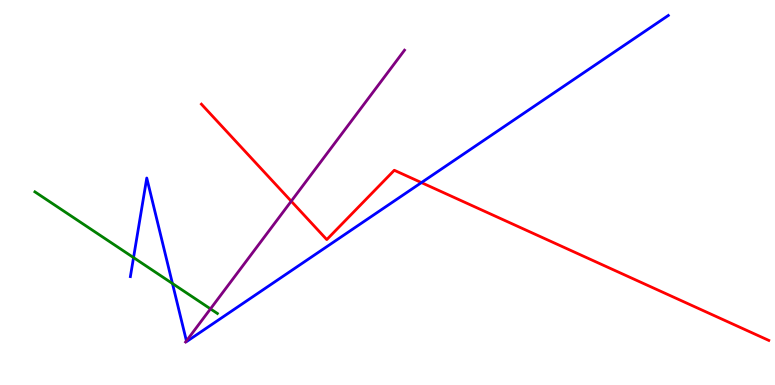[{'lines': ['blue', 'red'], 'intersections': [{'x': 5.44, 'y': 5.26}]}, {'lines': ['green', 'red'], 'intersections': []}, {'lines': ['purple', 'red'], 'intersections': [{'x': 3.76, 'y': 4.77}]}, {'lines': ['blue', 'green'], 'intersections': [{'x': 1.72, 'y': 3.31}, {'x': 2.23, 'y': 2.64}]}, {'lines': ['blue', 'purple'], 'intersections': [{'x': 2.41, 'y': 1.14}]}, {'lines': ['green', 'purple'], 'intersections': [{'x': 2.72, 'y': 1.98}]}]